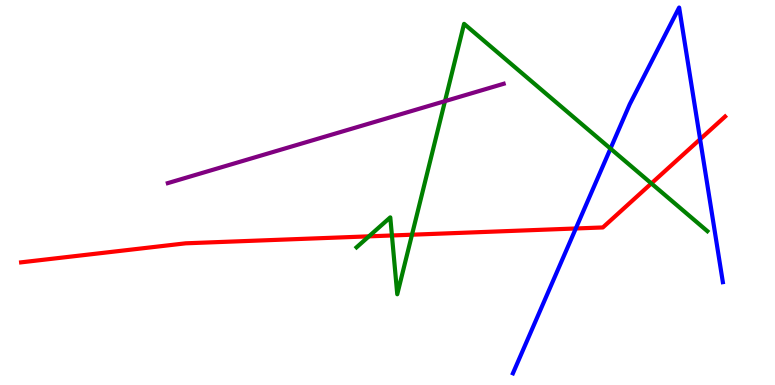[{'lines': ['blue', 'red'], 'intersections': [{'x': 7.43, 'y': 4.07}, {'x': 9.03, 'y': 6.38}]}, {'lines': ['green', 'red'], 'intersections': [{'x': 4.76, 'y': 3.86}, {'x': 5.06, 'y': 3.88}, {'x': 5.32, 'y': 3.9}, {'x': 8.4, 'y': 5.24}]}, {'lines': ['purple', 'red'], 'intersections': []}, {'lines': ['blue', 'green'], 'intersections': [{'x': 7.88, 'y': 6.14}]}, {'lines': ['blue', 'purple'], 'intersections': []}, {'lines': ['green', 'purple'], 'intersections': [{'x': 5.74, 'y': 7.37}]}]